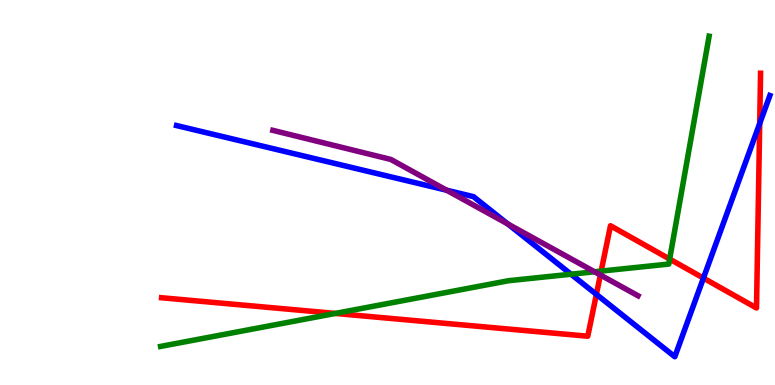[{'lines': ['blue', 'red'], 'intersections': [{'x': 7.7, 'y': 2.35}, {'x': 9.08, 'y': 2.78}, {'x': 9.8, 'y': 6.79}]}, {'lines': ['green', 'red'], 'intersections': [{'x': 4.33, 'y': 1.86}, {'x': 7.76, 'y': 2.96}, {'x': 8.64, 'y': 3.27}]}, {'lines': ['purple', 'red'], 'intersections': [{'x': 7.75, 'y': 2.86}]}, {'lines': ['blue', 'green'], 'intersections': [{'x': 7.37, 'y': 2.88}]}, {'lines': ['blue', 'purple'], 'intersections': [{'x': 5.76, 'y': 5.06}, {'x': 6.55, 'y': 4.18}]}, {'lines': ['green', 'purple'], 'intersections': [{'x': 7.67, 'y': 2.94}]}]